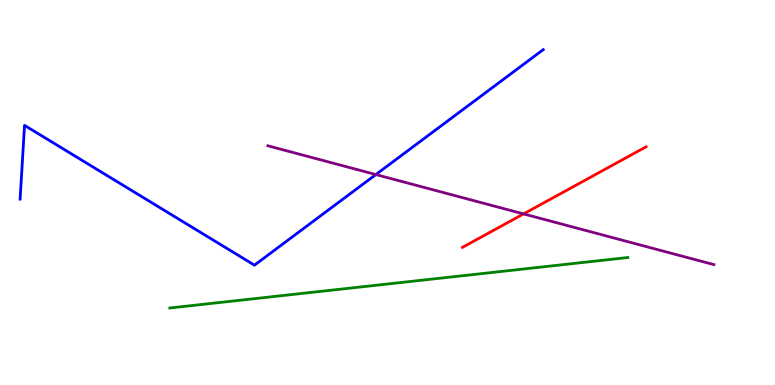[{'lines': ['blue', 'red'], 'intersections': []}, {'lines': ['green', 'red'], 'intersections': []}, {'lines': ['purple', 'red'], 'intersections': [{'x': 6.76, 'y': 4.44}]}, {'lines': ['blue', 'green'], 'intersections': []}, {'lines': ['blue', 'purple'], 'intersections': [{'x': 4.85, 'y': 5.47}]}, {'lines': ['green', 'purple'], 'intersections': []}]